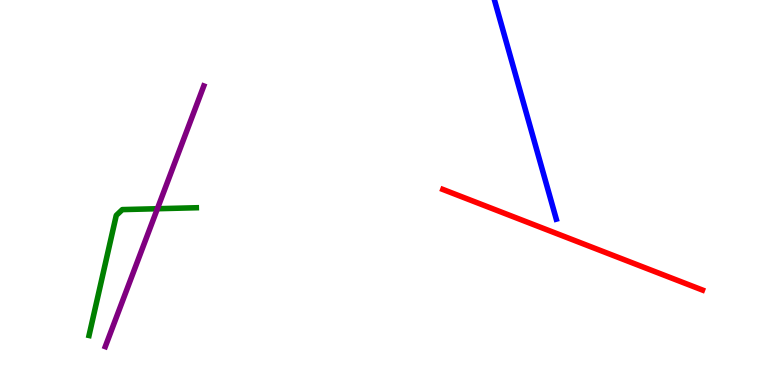[{'lines': ['blue', 'red'], 'intersections': []}, {'lines': ['green', 'red'], 'intersections': []}, {'lines': ['purple', 'red'], 'intersections': []}, {'lines': ['blue', 'green'], 'intersections': []}, {'lines': ['blue', 'purple'], 'intersections': []}, {'lines': ['green', 'purple'], 'intersections': [{'x': 2.03, 'y': 4.58}]}]